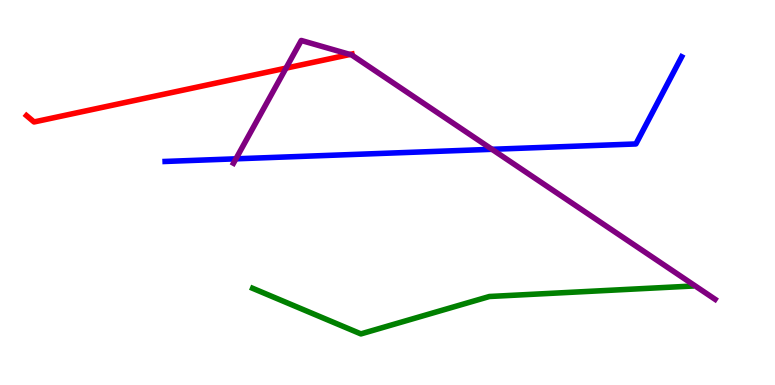[{'lines': ['blue', 'red'], 'intersections': []}, {'lines': ['green', 'red'], 'intersections': []}, {'lines': ['purple', 'red'], 'intersections': [{'x': 3.69, 'y': 8.23}, {'x': 4.52, 'y': 8.59}]}, {'lines': ['blue', 'green'], 'intersections': []}, {'lines': ['blue', 'purple'], 'intersections': [{'x': 3.04, 'y': 5.87}, {'x': 6.35, 'y': 6.12}]}, {'lines': ['green', 'purple'], 'intersections': []}]